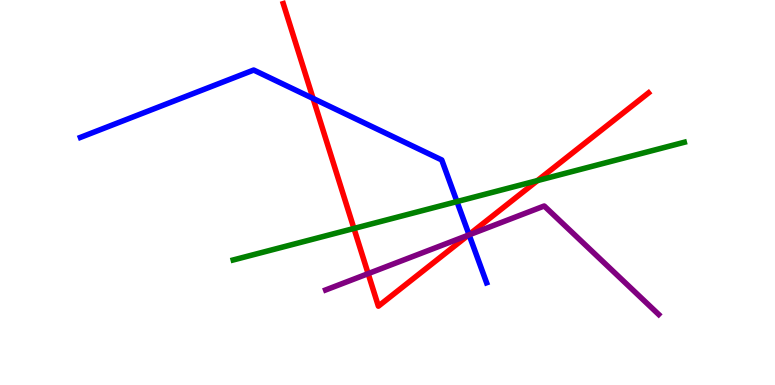[{'lines': ['blue', 'red'], 'intersections': [{'x': 4.04, 'y': 7.44}, {'x': 6.05, 'y': 3.91}]}, {'lines': ['green', 'red'], 'intersections': [{'x': 4.57, 'y': 4.07}, {'x': 6.93, 'y': 5.31}]}, {'lines': ['purple', 'red'], 'intersections': [{'x': 4.75, 'y': 2.89}, {'x': 6.04, 'y': 3.89}]}, {'lines': ['blue', 'green'], 'intersections': [{'x': 5.9, 'y': 4.76}]}, {'lines': ['blue', 'purple'], 'intersections': [{'x': 6.05, 'y': 3.9}]}, {'lines': ['green', 'purple'], 'intersections': []}]